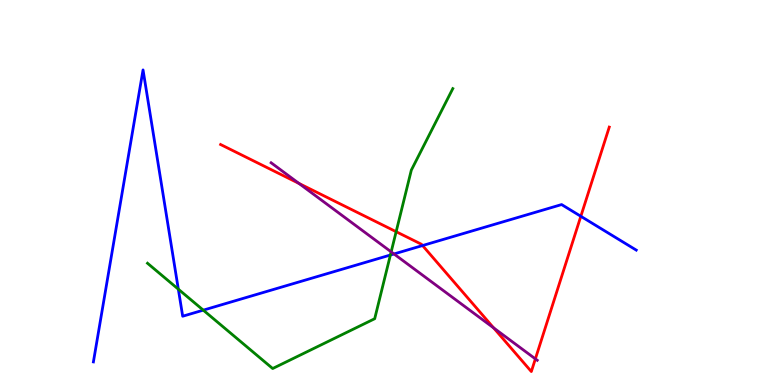[{'lines': ['blue', 'red'], 'intersections': [{'x': 5.45, 'y': 3.62}, {'x': 7.49, 'y': 4.38}]}, {'lines': ['green', 'red'], 'intersections': [{'x': 5.11, 'y': 3.98}]}, {'lines': ['purple', 'red'], 'intersections': [{'x': 3.86, 'y': 5.24}, {'x': 6.37, 'y': 1.48}, {'x': 6.91, 'y': 0.678}]}, {'lines': ['blue', 'green'], 'intersections': [{'x': 2.3, 'y': 2.49}, {'x': 2.62, 'y': 1.94}, {'x': 5.04, 'y': 3.38}]}, {'lines': ['blue', 'purple'], 'intersections': [{'x': 5.08, 'y': 3.4}]}, {'lines': ['green', 'purple'], 'intersections': [{'x': 5.05, 'y': 3.46}]}]